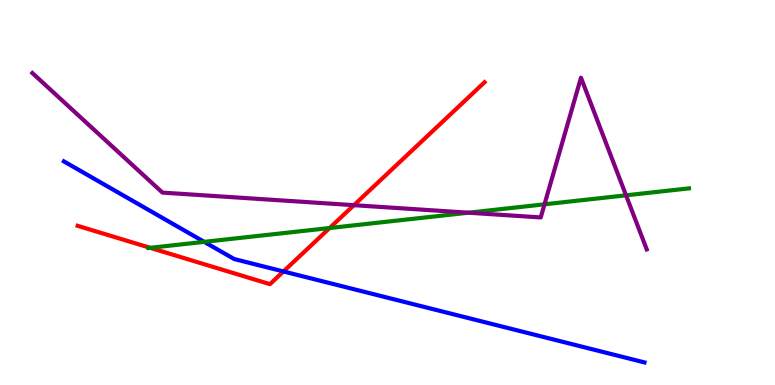[{'lines': ['blue', 'red'], 'intersections': [{'x': 3.66, 'y': 2.95}]}, {'lines': ['green', 'red'], 'intersections': [{'x': 1.94, 'y': 3.56}, {'x': 4.25, 'y': 4.08}]}, {'lines': ['purple', 'red'], 'intersections': [{'x': 4.57, 'y': 4.67}]}, {'lines': ['blue', 'green'], 'intersections': [{'x': 2.64, 'y': 3.72}]}, {'lines': ['blue', 'purple'], 'intersections': []}, {'lines': ['green', 'purple'], 'intersections': [{'x': 6.04, 'y': 4.48}, {'x': 7.03, 'y': 4.69}, {'x': 8.08, 'y': 4.93}]}]